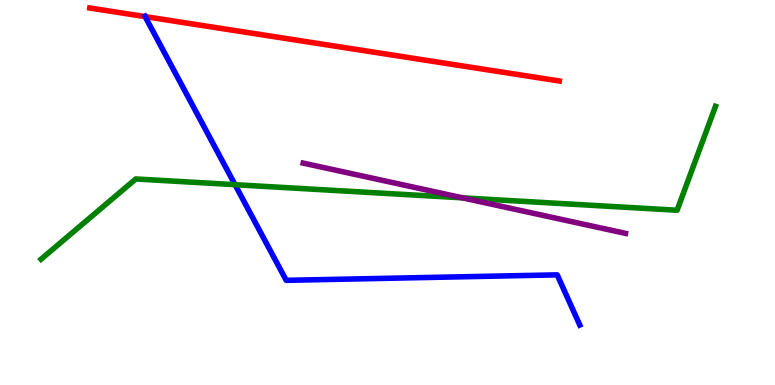[{'lines': ['blue', 'red'], 'intersections': [{'x': 1.87, 'y': 9.57}]}, {'lines': ['green', 'red'], 'intersections': []}, {'lines': ['purple', 'red'], 'intersections': []}, {'lines': ['blue', 'green'], 'intersections': [{'x': 3.03, 'y': 5.2}]}, {'lines': ['blue', 'purple'], 'intersections': []}, {'lines': ['green', 'purple'], 'intersections': [{'x': 5.97, 'y': 4.86}]}]